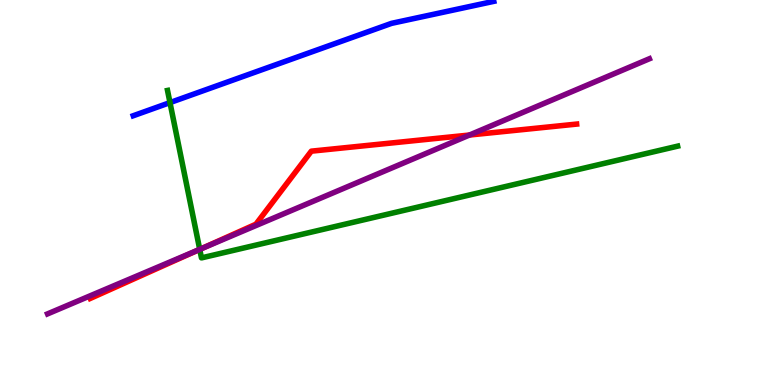[{'lines': ['blue', 'red'], 'intersections': []}, {'lines': ['green', 'red'], 'intersections': [{'x': 2.58, 'y': 3.52}]}, {'lines': ['purple', 'red'], 'intersections': [{'x': 2.58, 'y': 3.53}, {'x': 6.06, 'y': 6.49}]}, {'lines': ['blue', 'green'], 'intersections': [{'x': 2.19, 'y': 7.34}]}, {'lines': ['blue', 'purple'], 'intersections': []}, {'lines': ['green', 'purple'], 'intersections': [{'x': 2.58, 'y': 3.52}]}]